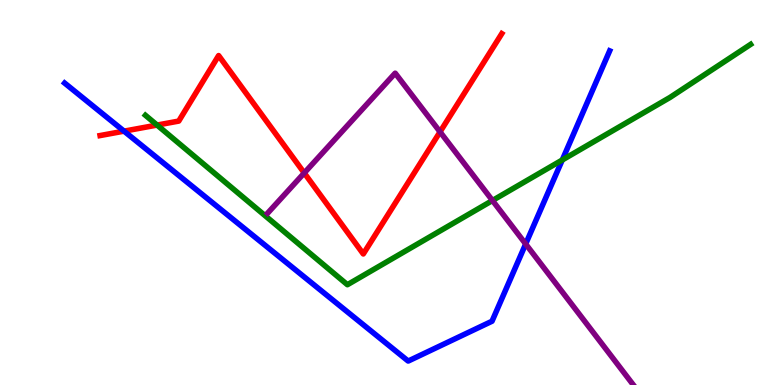[{'lines': ['blue', 'red'], 'intersections': [{'x': 1.6, 'y': 6.59}]}, {'lines': ['green', 'red'], 'intersections': [{'x': 2.03, 'y': 6.75}]}, {'lines': ['purple', 'red'], 'intersections': [{'x': 3.93, 'y': 5.51}, {'x': 5.68, 'y': 6.57}]}, {'lines': ['blue', 'green'], 'intersections': [{'x': 7.26, 'y': 5.84}]}, {'lines': ['blue', 'purple'], 'intersections': [{'x': 6.78, 'y': 3.66}]}, {'lines': ['green', 'purple'], 'intersections': [{'x': 6.35, 'y': 4.79}]}]